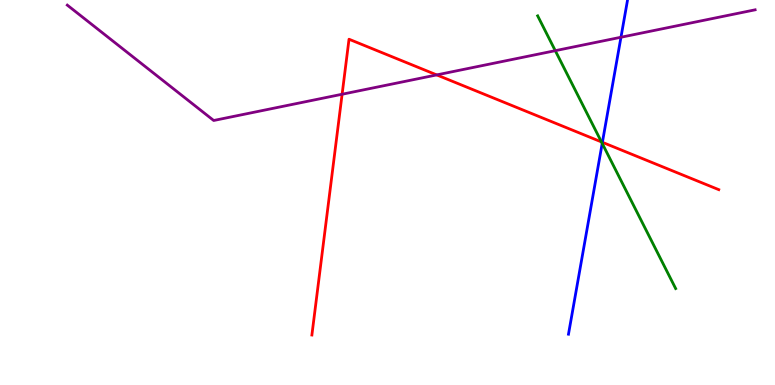[{'lines': ['blue', 'red'], 'intersections': [{'x': 7.77, 'y': 6.3}]}, {'lines': ['green', 'red'], 'intersections': [{'x': 7.76, 'y': 6.31}]}, {'lines': ['purple', 'red'], 'intersections': [{'x': 4.41, 'y': 7.55}, {'x': 5.64, 'y': 8.05}]}, {'lines': ['blue', 'green'], 'intersections': [{'x': 7.77, 'y': 6.28}]}, {'lines': ['blue', 'purple'], 'intersections': [{'x': 8.01, 'y': 9.03}]}, {'lines': ['green', 'purple'], 'intersections': [{'x': 7.16, 'y': 8.68}]}]